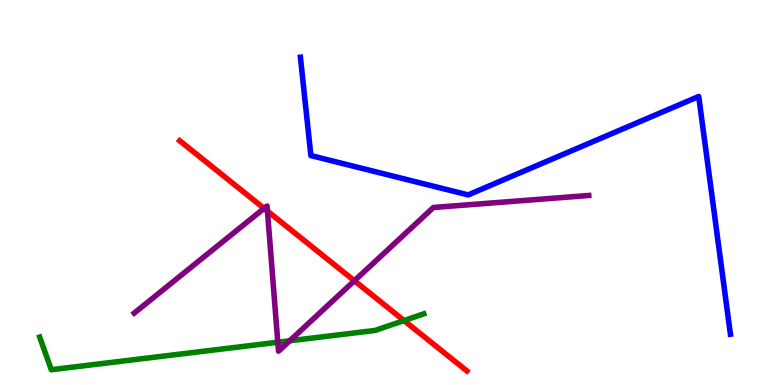[{'lines': ['blue', 'red'], 'intersections': []}, {'lines': ['green', 'red'], 'intersections': [{'x': 5.21, 'y': 1.67}]}, {'lines': ['purple', 'red'], 'intersections': [{'x': 3.41, 'y': 4.59}, {'x': 3.45, 'y': 4.52}, {'x': 4.57, 'y': 2.71}]}, {'lines': ['blue', 'green'], 'intersections': []}, {'lines': ['blue', 'purple'], 'intersections': []}, {'lines': ['green', 'purple'], 'intersections': [{'x': 3.58, 'y': 1.11}, {'x': 3.74, 'y': 1.15}]}]